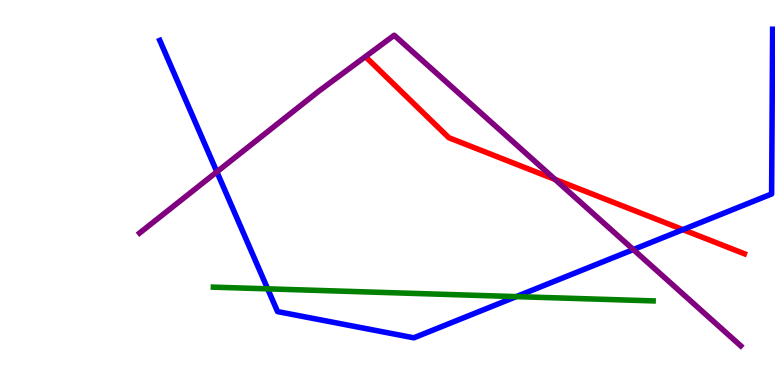[{'lines': ['blue', 'red'], 'intersections': [{'x': 8.81, 'y': 4.04}]}, {'lines': ['green', 'red'], 'intersections': []}, {'lines': ['purple', 'red'], 'intersections': [{'x': 7.16, 'y': 5.34}]}, {'lines': ['blue', 'green'], 'intersections': [{'x': 3.45, 'y': 2.5}, {'x': 6.66, 'y': 2.3}]}, {'lines': ['blue', 'purple'], 'intersections': [{'x': 2.8, 'y': 5.54}, {'x': 8.17, 'y': 3.52}]}, {'lines': ['green', 'purple'], 'intersections': []}]